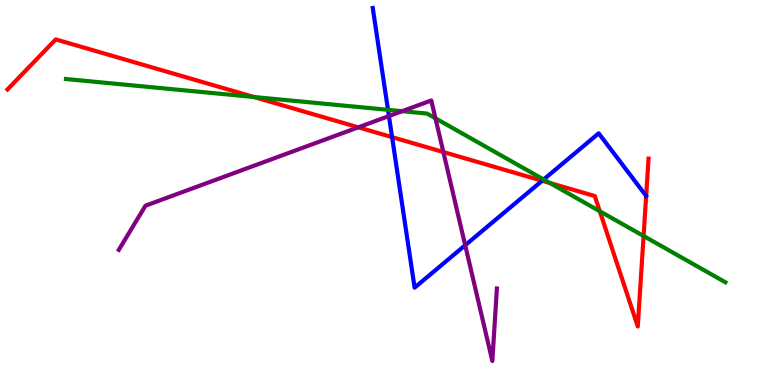[{'lines': ['blue', 'red'], 'intersections': [{'x': 5.06, 'y': 6.44}, {'x': 7.0, 'y': 5.31}]}, {'lines': ['green', 'red'], 'intersections': [{'x': 3.28, 'y': 7.48}, {'x': 7.09, 'y': 5.25}, {'x': 7.74, 'y': 4.51}, {'x': 8.3, 'y': 3.87}]}, {'lines': ['purple', 'red'], 'intersections': [{'x': 4.62, 'y': 6.69}, {'x': 5.72, 'y': 6.05}]}, {'lines': ['blue', 'green'], 'intersections': [{'x': 5.01, 'y': 7.15}, {'x': 7.01, 'y': 5.34}]}, {'lines': ['blue', 'purple'], 'intersections': [{'x': 5.02, 'y': 6.99}, {'x': 6.0, 'y': 3.63}]}, {'lines': ['green', 'purple'], 'intersections': [{'x': 5.19, 'y': 7.11}, {'x': 5.62, 'y': 6.93}]}]